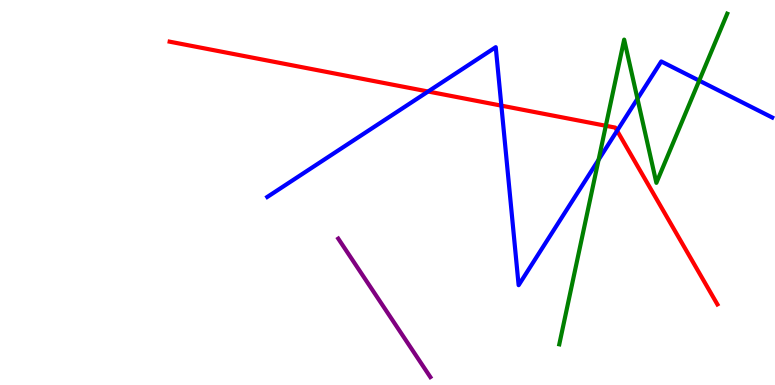[{'lines': ['blue', 'red'], 'intersections': [{'x': 5.52, 'y': 7.62}, {'x': 6.47, 'y': 7.26}, {'x': 7.96, 'y': 6.6}]}, {'lines': ['green', 'red'], 'intersections': [{'x': 7.82, 'y': 6.73}]}, {'lines': ['purple', 'red'], 'intersections': []}, {'lines': ['blue', 'green'], 'intersections': [{'x': 7.72, 'y': 5.85}, {'x': 8.23, 'y': 7.43}, {'x': 9.02, 'y': 7.91}]}, {'lines': ['blue', 'purple'], 'intersections': []}, {'lines': ['green', 'purple'], 'intersections': []}]